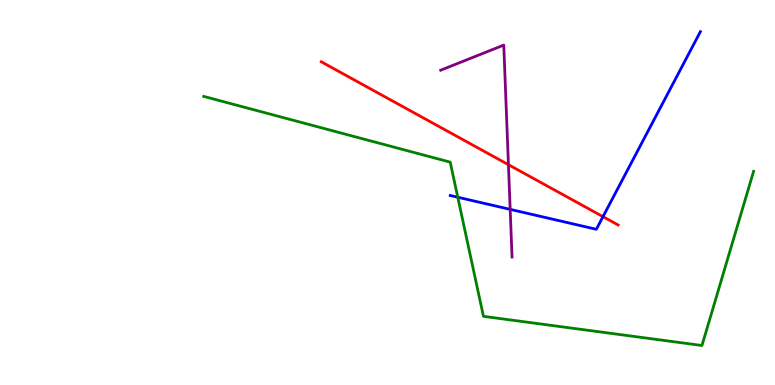[{'lines': ['blue', 'red'], 'intersections': [{'x': 7.78, 'y': 4.37}]}, {'lines': ['green', 'red'], 'intersections': []}, {'lines': ['purple', 'red'], 'intersections': [{'x': 6.56, 'y': 5.72}]}, {'lines': ['blue', 'green'], 'intersections': [{'x': 5.91, 'y': 4.88}]}, {'lines': ['blue', 'purple'], 'intersections': [{'x': 6.58, 'y': 4.56}]}, {'lines': ['green', 'purple'], 'intersections': []}]